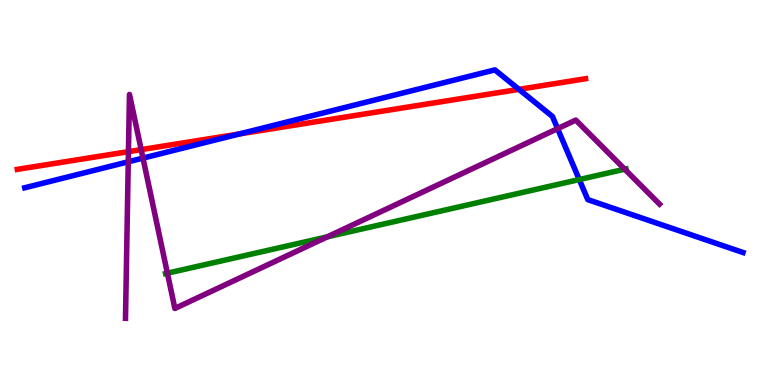[{'lines': ['blue', 'red'], 'intersections': [{'x': 3.09, 'y': 6.52}, {'x': 6.7, 'y': 7.68}]}, {'lines': ['green', 'red'], 'intersections': []}, {'lines': ['purple', 'red'], 'intersections': [{'x': 1.66, 'y': 6.06}, {'x': 1.82, 'y': 6.11}]}, {'lines': ['blue', 'green'], 'intersections': [{'x': 7.47, 'y': 5.34}]}, {'lines': ['blue', 'purple'], 'intersections': [{'x': 1.66, 'y': 5.8}, {'x': 1.84, 'y': 5.89}, {'x': 7.19, 'y': 6.66}]}, {'lines': ['green', 'purple'], 'intersections': [{'x': 2.16, 'y': 2.9}, {'x': 4.22, 'y': 3.85}, {'x': 8.06, 'y': 5.61}]}]